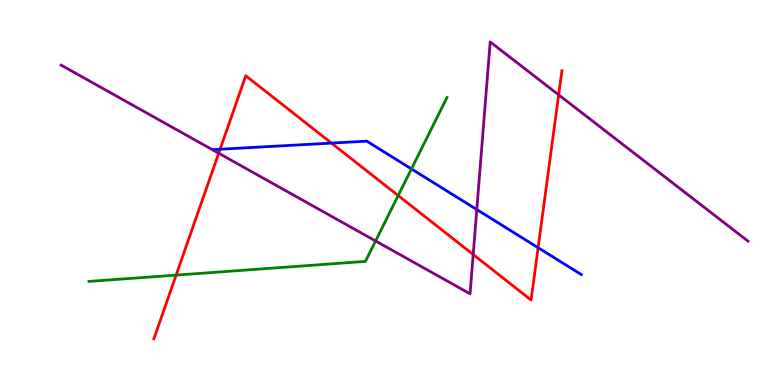[{'lines': ['blue', 'red'], 'intersections': [{'x': 2.84, 'y': 6.12}, {'x': 4.28, 'y': 6.28}, {'x': 6.94, 'y': 3.57}]}, {'lines': ['green', 'red'], 'intersections': [{'x': 2.27, 'y': 2.85}, {'x': 5.14, 'y': 4.92}]}, {'lines': ['purple', 'red'], 'intersections': [{'x': 2.82, 'y': 6.02}, {'x': 6.11, 'y': 3.39}, {'x': 7.21, 'y': 7.54}]}, {'lines': ['blue', 'green'], 'intersections': [{'x': 5.31, 'y': 5.61}]}, {'lines': ['blue', 'purple'], 'intersections': [{'x': 6.15, 'y': 4.56}]}, {'lines': ['green', 'purple'], 'intersections': [{'x': 4.85, 'y': 3.74}]}]